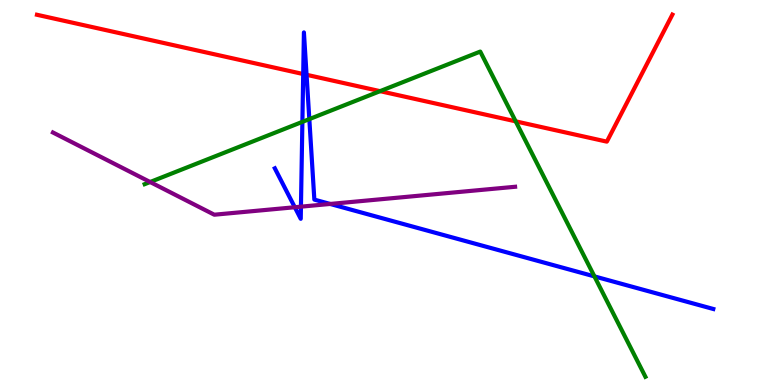[{'lines': ['blue', 'red'], 'intersections': [{'x': 3.91, 'y': 8.08}, {'x': 3.96, 'y': 8.06}]}, {'lines': ['green', 'red'], 'intersections': [{'x': 4.9, 'y': 7.63}, {'x': 6.65, 'y': 6.85}]}, {'lines': ['purple', 'red'], 'intersections': []}, {'lines': ['blue', 'green'], 'intersections': [{'x': 3.9, 'y': 6.83}, {'x': 3.99, 'y': 6.91}, {'x': 7.67, 'y': 2.82}]}, {'lines': ['blue', 'purple'], 'intersections': [{'x': 3.8, 'y': 4.62}, {'x': 3.88, 'y': 4.63}, {'x': 4.26, 'y': 4.7}]}, {'lines': ['green', 'purple'], 'intersections': [{'x': 1.94, 'y': 5.27}]}]